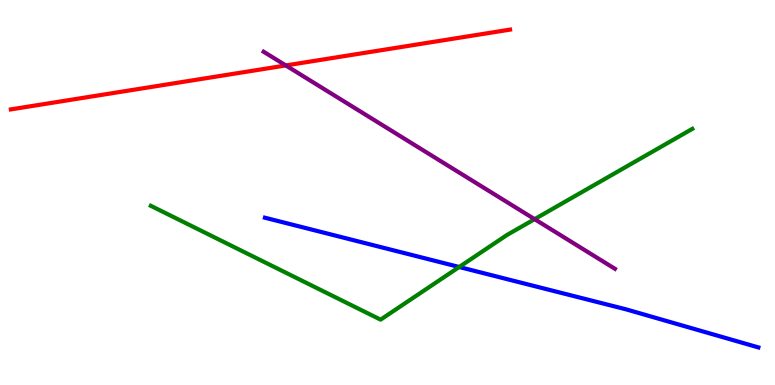[{'lines': ['blue', 'red'], 'intersections': []}, {'lines': ['green', 'red'], 'intersections': []}, {'lines': ['purple', 'red'], 'intersections': [{'x': 3.69, 'y': 8.3}]}, {'lines': ['blue', 'green'], 'intersections': [{'x': 5.93, 'y': 3.07}]}, {'lines': ['blue', 'purple'], 'intersections': []}, {'lines': ['green', 'purple'], 'intersections': [{'x': 6.9, 'y': 4.31}]}]